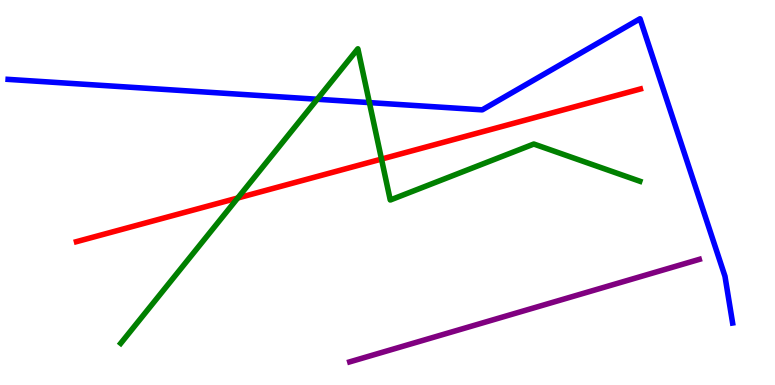[{'lines': ['blue', 'red'], 'intersections': []}, {'lines': ['green', 'red'], 'intersections': [{'x': 3.07, 'y': 4.86}, {'x': 4.92, 'y': 5.87}]}, {'lines': ['purple', 'red'], 'intersections': []}, {'lines': ['blue', 'green'], 'intersections': [{'x': 4.09, 'y': 7.42}, {'x': 4.77, 'y': 7.34}]}, {'lines': ['blue', 'purple'], 'intersections': []}, {'lines': ['green', 'purple'], 'intersections': []}]